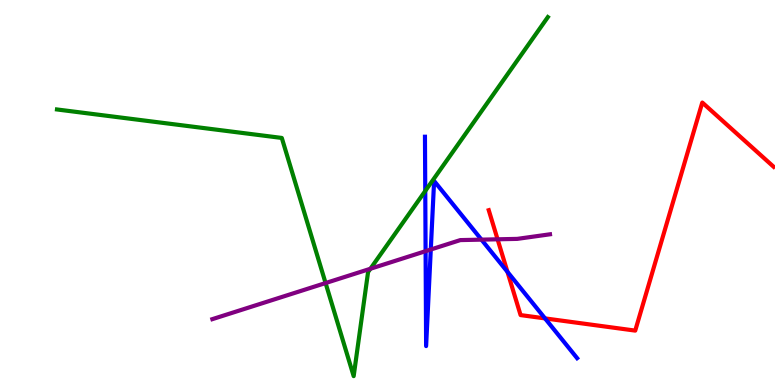[{'lines': ['blue', 'red'], 'intersections': [{'x': 6.55, 'y': 2.94}, {'x': 7.03, 'y': 1.73}]}, {'lines': ['green', 'red'], 'intersections': []}, {'lines': ['purple', 'red'], 'intersections': [{'x': 6.42, 'y': 3.78}]}, {'lines': ['blue', 'green'], 'intersections': [{'x': 5.49, 'y': 5.04}]}, {'lines': ['blue', 'purple'], 'intersections': [{'x': 5.49, 'y': 3.48}, {'x': 5.56, 'y': 3.52}, {'x': 6.21, 'y': 3.78}]}, {'lines': ['green', 'purple'], 'intersections': [{'x': 4.2, 'y': 2.65}, {'x': 4.78, 'y': 3.02}]}]